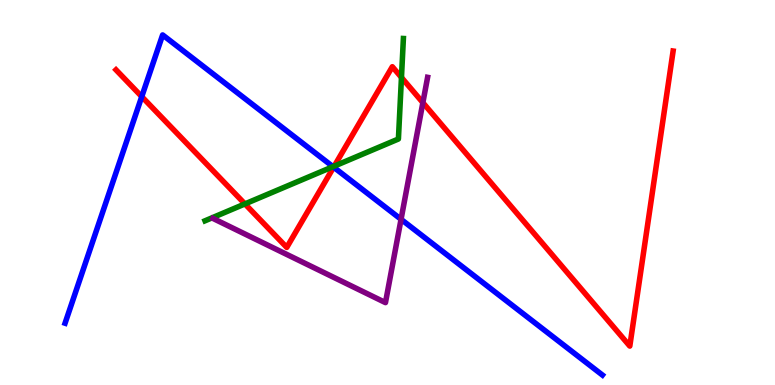[{'lines': ['blue', 'red'], 'intersections': [{'x': 1.83, 'y': 7.49}, {'x': 4.3, 'y': 5.66}]}, {'lines': ['green', 'red'], 'intersections': [{'x': 3.16, 'y': 4.7}, {'x': 4.31, 'y': 5.68}, {'x': 5.18, 'y': 7.99}]}, {'lines': ['purple', 'red'], 'intersections': [{'x': 5.46, 'y': 7.33}]}, {'lines': ['blue', 'green'], 'intersections': [{'x': 4.3, 'y': 5.67}]}, {'lines': ['blue', 'purple'], 'intersections': [{'x': 5.17, 'y': 4.3}]}, {'lines': ['green', 'purple'], 'intersections': []}]